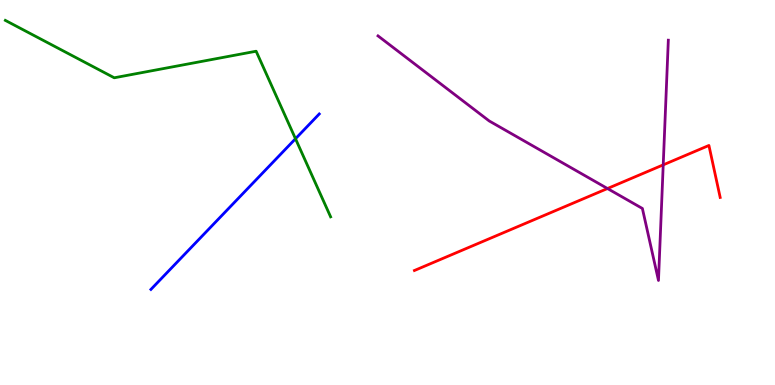[{'lines': ['blue', 'red'], 'intersections': []}, {'lines': ['green', 'red'], 'intersections': []}, {'lines': ['purple', 'red'], 'intersections': [{'x': 7.84, 'y': 5.1}, {'x': 8.56, 'y': 5.72}]}, {'lines': ['blue', 'green'], 'intersections': [{'x': 3.81, 'y': 6.4}]}, {'lines': ['blue', 'purple'], 'intersections': []}, {'lines': ['green', 'purple'], 'intersections': []}]